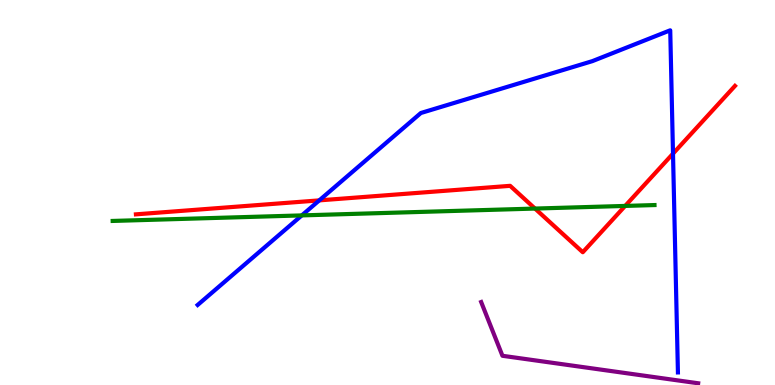[{'lines': ['blue', 'red'], 'intersections': [{'x': 4.12, 'y': 4.8}, {'x': 8.68, 'y': 6.01}]}, {'lines': ['green', 'red'], 'intersections': [{'x': 6.9, 'y': 4.58}, {'x': 8.07, 'y': 4.65}]}, {'lines': ['purple', 'red'], 'intersections': []}, {'lines': ['blue', 'green'], 'intersections': [{'x': 3.89, 'y': 4.41}]}, {'lines': ['blue', 'purple'], 'intersections': []}, {'lines': ['green', 'purple'], 'intersections': []}]